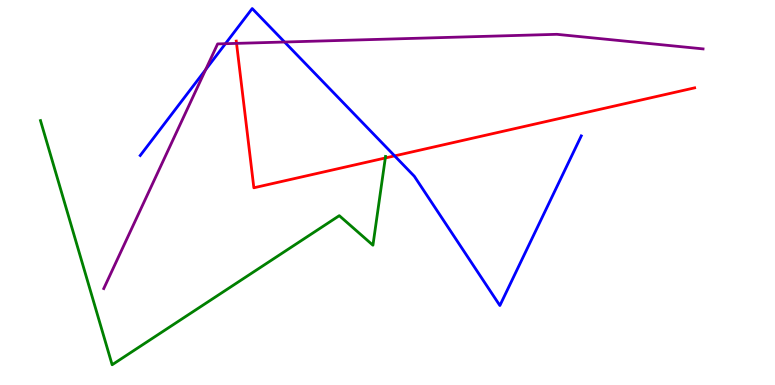[{'lines': ['blue', 'red'], 'intersections': [{'x': 5.09, 'y': 5.95}]}, {'lines': ['green', 'red'], 'intersections': [{'x': 4.97, 'y': 5.9}]}, {'lines': ['purple', 'red'], 'intersections': [{'x': 3.05, 'y': 8.87}]}, {'lines': ['blue', 'green'], 'intersections': []}, {'lines': ['blue', 'purple'], 'intersections': [{'x': 2.65, 'y': 8.19}, {'x': 2.91, 'y': 8.87}, {'x': 3.67, 'y': 8.91}]}, {'lines': ['green', 'purple'], 'intersections': []}]